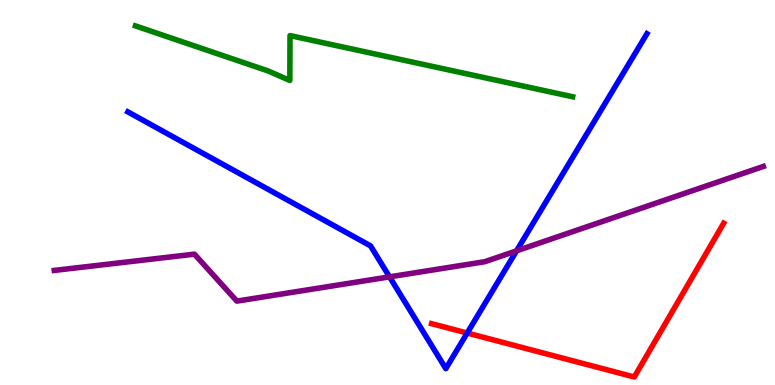[{'lines': ['blue', 'red'], 'intersections': [{'x': 6.03, 'y': 1.35}]}, {'lines': ['green', 'red'], 'intersections': []}, {'lines': ['purple', 'red'], 'intersections': []}, {'lines': ['blue', 'green'], 'intersections': []}, {'lines': ['blue', 'purple'], 'intersections': [{'x': 5.03, 'y': 2.81}, {'x': 6.67, 'y': 3.48}]}, {'lines': ['green', 'purple'], 'intersections': []}]